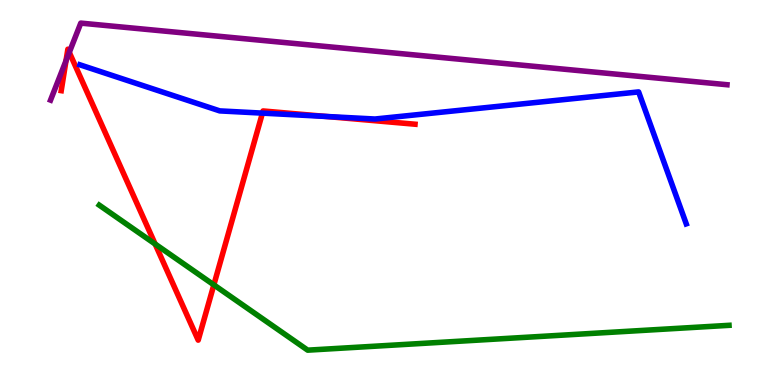[{'lines': ['blue', 'red'], 'intersections': [{'x': 3.39, 'y': 7.06}, {'x': 4.21, 'y': 6.97}]}, {'lines': ['green', 'red'], 'intersections': [{'x': 2.0, 'y': 3.66}, {'x': 2.76, 'y': 2.6}]}, {'lines': ['purple', 'red'], 'intersections': [{'x': 0.852, 'y': 8.42}, {'x': 0.894, 'y': 8.64}]}, {'lines': ['blue', 'green'], 'intersections': []}, {'lines': ['blue', 'purple'], 'intersections': []}, {'lines': ['green', 'purple'], 'intersections': []}]